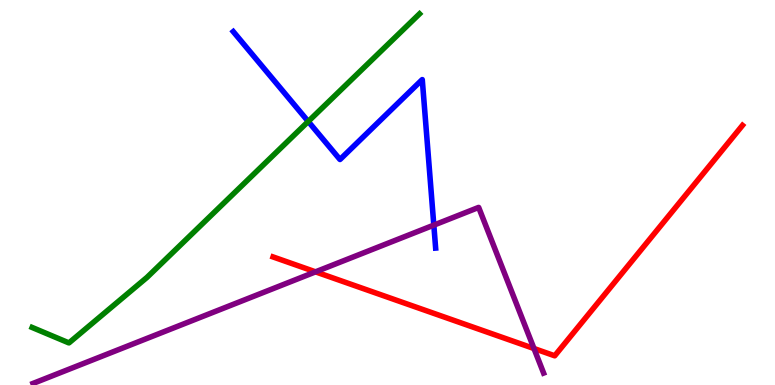[{'lines': ['blue', 'red'], 'intersections': []}, {'lines': ['green', 'red'], 'intersections': []}, {'lines': ['purple', 'red'], 'intersections': [{'x': 4.07, 'y': 2.94}, {'x': 6.89, 'y': 0.948}]}, {'lines': ['blue', 'green'], 'intersections': [{'x': 3.98, 'y': 6.85}]}, {'lines': ['blue', 'purple'], 'intersections': [{'x': 5.6, 'y': 4.15}]}, {'lines': ['green', 'purple'], 'intersections': []}]